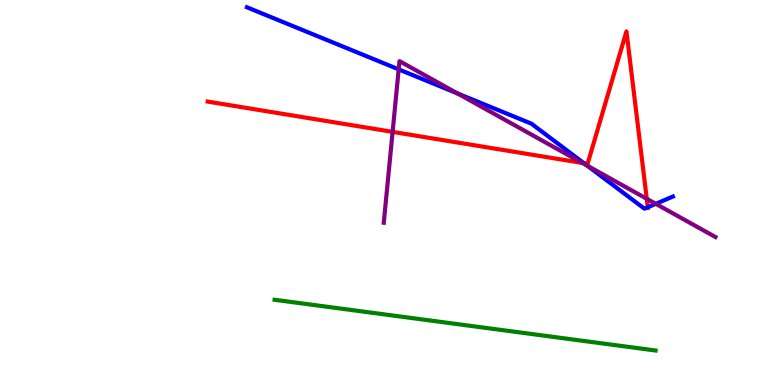[{'lines': ['blue', 'red'], 'intersections': [{'x': 7.53, 'y': 5.76}, {'x': 8.36, 'y': 4.62}]}, {'lines': ['green', 'red'], 'intersections': []}, {'lines': ['purple', 'red'], 'intersections': [{'x': 5.07, 'y': 6.57}, {'x': 7.51, 'y': 5.77}, {'x': 8.35, 'y': 4.84}]}, {'lines': ['blue', 'green'], 'intersections': []}, {'lines': ['blue', 'purple'], 'intersections': [{'x': 5.14, 'y': 8.2}, {'x': 5.9, 'y': 7.57}, {'x': 7.58, 'y': 5.7}, {'x': 8.46, 'y': 4.71}]}, {'lines': ['green', 'purple'], 'intersections': []}]